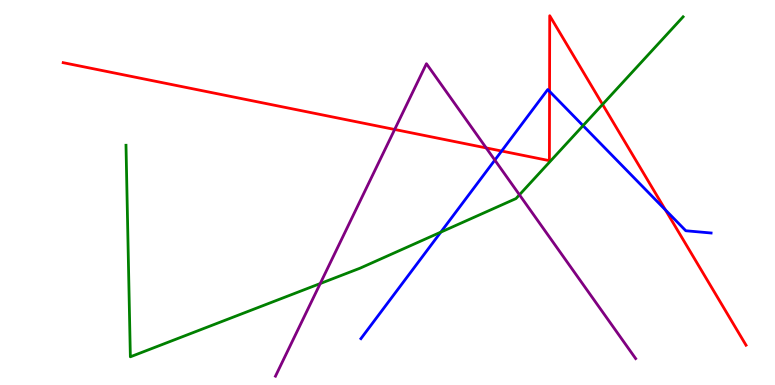[{'lines': ['blue', 'red'], 'intersections': [{'x': 6.47, 'y': 6.08}, {'x': 7.09, 'y': 7.63}, {'x': 8.59, 'y': 4.55}]}, {'lines': ['green', 'red'], 'intersections': [{'x': 7.77, 'y': 7.29}]}, {'lines': ['purple', 'red'], 'intersections': [{'x': 5.09, 'y': 6.64}, {'x': 6.27, 'y': 6.16}]}, {'lines': ['blue', 'green'], 'intersections': [{'x': 5.69, 'y': 3.97}, {'x': 7.52, 'y': 6.74}]}, {'lines': ['blue', 'purple'], 'intersections': [{'x': 6.38, 'y': 5.84}]}, {'lines': ['green', 'purple'], 'intersections': [{'x': 4.13, 'y': 2.63}, {'x': 6.7, 'y': 4.94}]}]